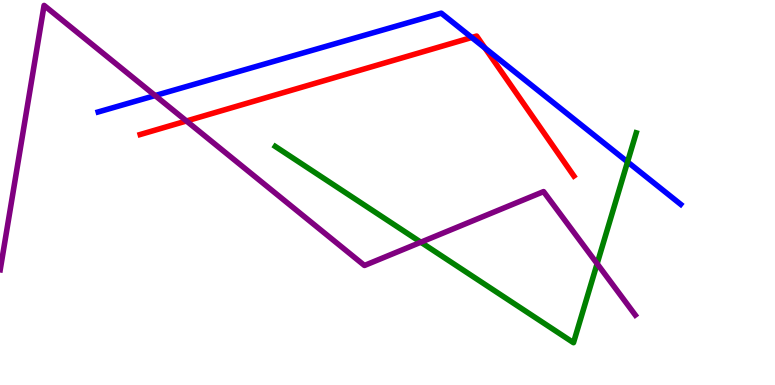[{'lines': ['blue', 'red'], 'intersections': [{'x': 6.09, 'y': 9.03}, {'x': 6.26, 'y': 8.75}]}, {'lines': ['green', 'red'], 'intersections': []}, {'lines': ['purple', 'red'], 'intersections': [{'x': 2.41, 'y': 6.86}]}, {'lines': ['blue', 'green'], 'intersections': [{'x': 8.1, 'y': 5.79}]}, {'lines': ['blue', 'purple'], 'intersections': [{'x': 2.0, 'y': 7.52}]}, {'lines': ['green', 'purple'], 'intersections': [{'x': 5.43, 'y': 3.71}, {'x': 7.7, 'y': 3.15}]}]